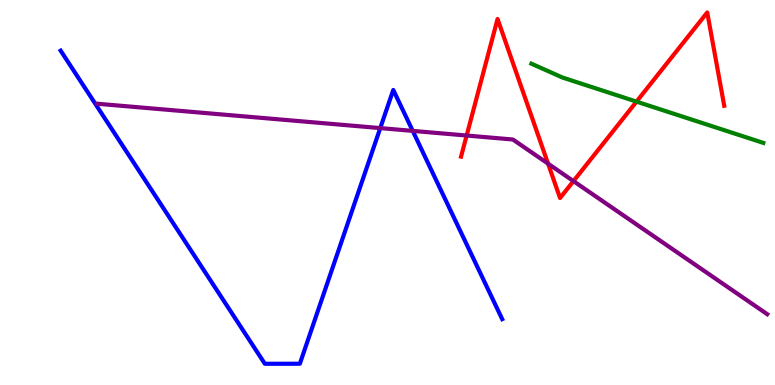[{'lines': ['blue', 'red'], 'intersections': []}, {'lines': ['green', 'red'], 'intersections': [{'x': 8.21, 'y': 7.36}]}, {'lines': ['purple', 'red'], 'intersections': [{'x': 6.02, 'y': 6.48}, {'x': 7.07, 'y': 5.75}, {'x': 7.4, 'y': 5.3}]}, {'lines': ['blue', 'green'], 'intersections': []}, {'lines': ['blue', 'purple'], 'intersections': [{'x': 4.91, 'y': 6.67}, {'x': 5.33, 'y': 6.6}]}, {'lines': ['green', 'purple'], 'intersections': []}]